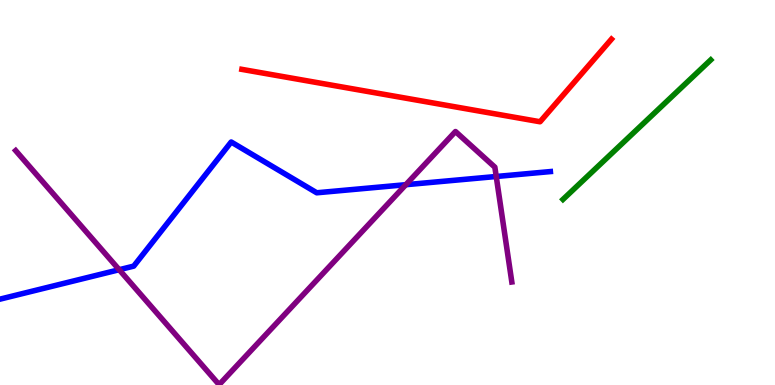[{'lines': ['blue', 'red'], 'intersections': []}, {'lines': ['green', 'red'], 'intersections': []}, {'lines': ['purple', 'red'], 'intersections': []}, {'lines': ['blue', 'green'], 'intersections': []}, {'lines': ['blue', 'purple'], 'intersections': [{'x': 1.54, 'y': 2.99}, {'x': 5.24, 'y': 5.2}, {'x': 6.4, 'y': 5.42}]}, {'lines': ['green', 'purple'], 'intersections': []}]